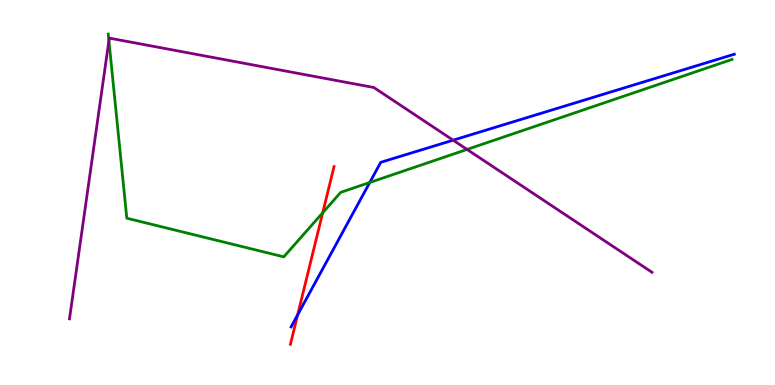[{'lines': ['blue', 'red'], 'intersections': [{'x': 3.84, 'y': 1.82}]}, {'lines': ['green', 'red'], 'intersections': [{'x': 4.16, 'y': 4.47}]}, {'lines': ['purple', 'red'], 'intersections': []}, {'lines': ['blue', 'green'], 'intersections': [{'x': 4.77, 'y': 5.26}]}, {'lines': ['blue', 'purple'], 'intersections': [{'x': 5.85, 'y': 6.36}]}, {'lines': ['green', 'purple'], 'intersections': [{'x': 1.41, 'y': 8.94}, {'x': 6.03, 'y': 6.12}]}]